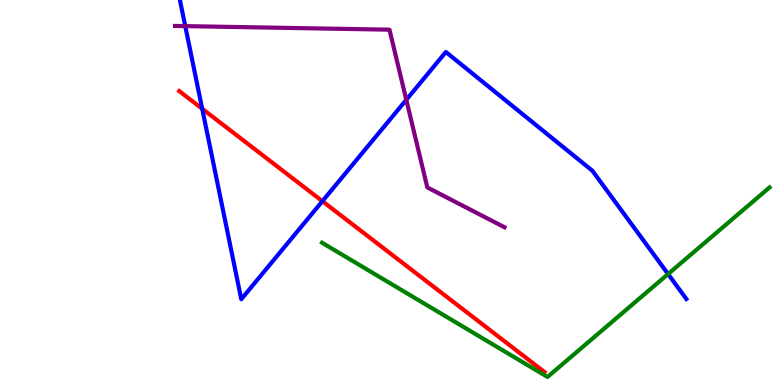[{'lines': ['blue', 'red'], 'intersections': [{'x': 2.61, 'y': 7.18}, {'x': 4.16, 'y': 4.77}]}, {'lines': ['green', 'red'], 'intersections': []}, {'lines': ['purple', 'red'], 'intersections': []}, {'lines': ['blue', 'green'], 'intersections': [{'x': 8.62, 'y': 2.88}]}, {'lines': ['blue', 'purple'], 'intersections': [{'x': 2.39, 'y': 9.32}, {'x': 5.24, 'y': 7.41}]}, {'lines': ['green', 'purple'], 'intersections': []}]